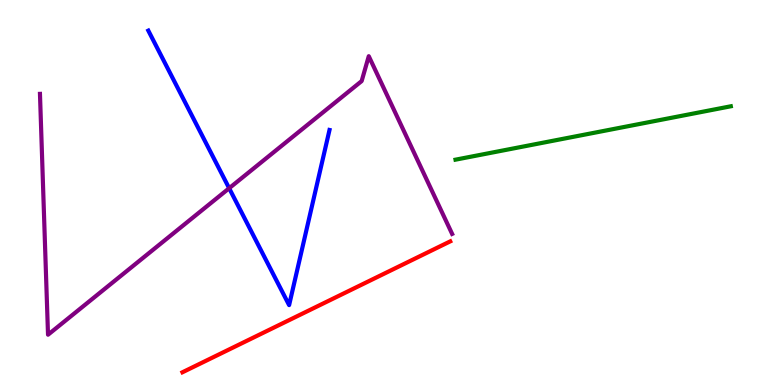[{'lines': ['blue', 'red'], 'intersections': []}, {'lines': ['green', 'red'], 'intersections': []}, {'lines': ['purple', 'red'], 'intersections': []}, {'lines': ['blue', 'green'], 'intersections': []}, {'lines': ['blue', 'purple'], 'intersections': [{'x': 2.96, 'y': 5.11}]}, {'lines': ['green', 'purple'], 'intersections': []}]